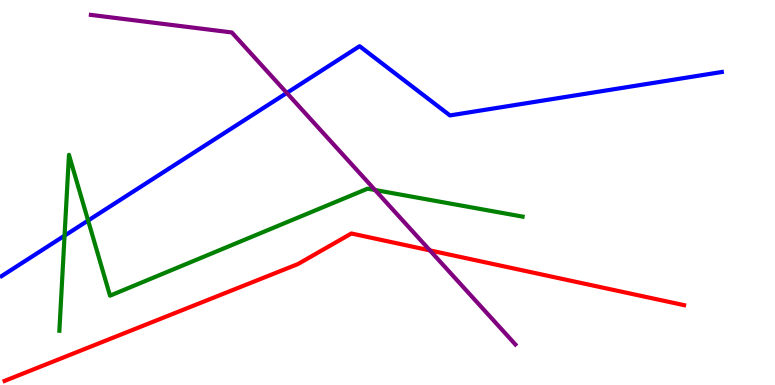[{'lines': ['blue', 'red'], 'intersections': []}, {'lines': ['green', 'red'], 'intersections': []}, {'lines': ['purple', 'red'], 'intersections': [{'x': 5.55, 'y': 3.5}]}, {'lines': ['blue', 'green'], 'intersections': [{'x': 0.833, 'y': 3.88}, {'x': 1.14, 'y': 4.27}]}, {'lines': ['blue', 'purple'], 'intersections': [{'x': 3.7, 'y': 7.59}]}, {'lines': ['green', 'purple'], 'intersections': [{'x': 4.84, 'y': 5.06}]}]